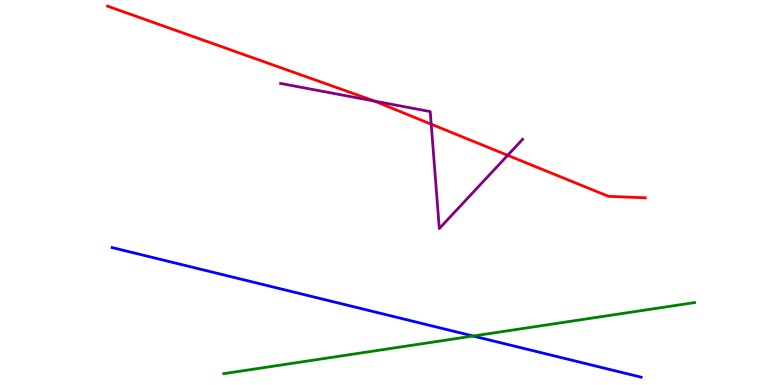[{'lines': ['blue', 'red'], 'intersections': []}, {'lines': ['green', 'red'], 'intersections': []}, {'lines': ['purple', 'red'], 'intersections': [{'x': 4.83, 'y': 7.37}, {'x': 5.56, 'y': 6.77}, {'x': 6.55, 'y': 5.97}]}, {'lines': ['blue', 'green'], 'intersections': [{'x': 6.11, 'y': 1.27}]}, {'lines': ['blue', 'purple'], 'intersections': []}, {'lines': ['green', 'purple'], 'intersections': []}]